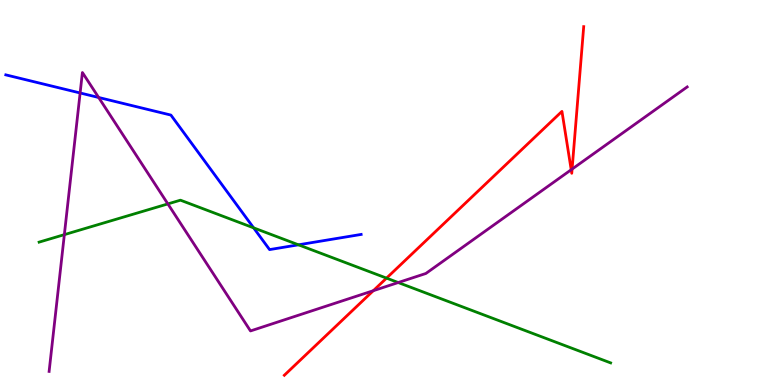[{'lines': ['blue', 'red'], 'intersections': []}, {'lines': ['green', 'red'], 'intersections': [{'x': 4.99, 'y': 2.78}]}, {'lines': ['purple', 'red'], 'intersections': [{'x': 4.82, 'y': 2.45}, {'x': 7.37, 'y': 5.59}, {'x': 7.38, 'y': 5.61}]}, {'lines': ['blue', 'green'], 'intersections': [{'x': 3.27, 'y': 4.08}, {'x': 3.85, 'y': 3.64}]}, {'lines': ['blue', 'purple'], 'intersections': [{'x': 1.03, 'y': 7.59}, {'x': 1.27, 'y': 7.47}]}, {'lines': ['green', 'purple'], 'intersections': [{'x': 0.83, 'y': 3.91}, {'x': 2.17, 'y': 4.7}, {'x': 5.14, 'y': 2.66}]}]